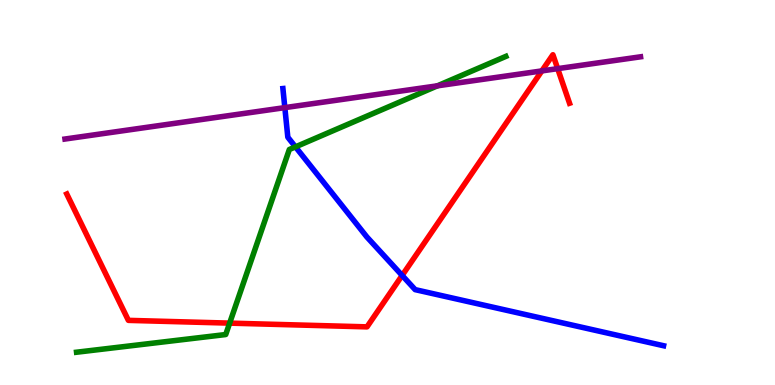[{'lines': ['blue', 'red'], 'intersections': [{'x': 5.19, 'y': 2.85}]}, {'lines': ['green', 'red'], 'intersections': [{'x': 2.96, 'y': 1.61}]}, {'lines': ['purple', 'red'], 'intersections': [{'x': 6.99, 'y': 8.16}, {'x': 7.2, 'y': 8.22}]}, {'lines': ['blue', 'green'], 'intersections': [{'x': 3.81, 'y': 6.19}]}, {'lines': ['blue', 'purple'], 'intersections': [{'x': 3.68, 'y': 7.2}]}, {'lines': ['green', 'purple'], 'intersections': [{'x': 5.64, 'y': 7.77}]}]